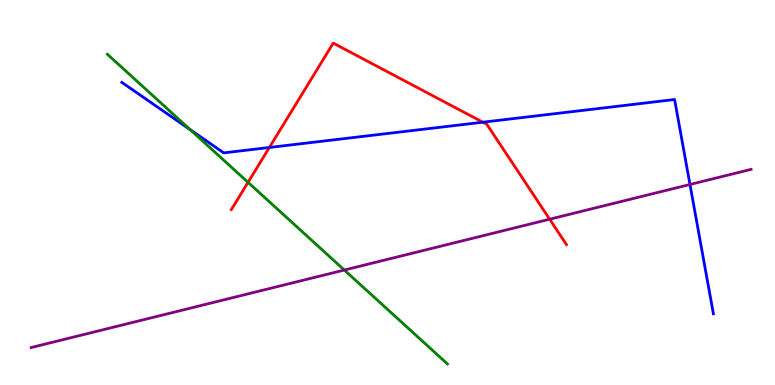[{'lines': ['blue', 'red'], 'intersections': [{'x': 3.48, 'y': 6.17}, {'x': 6.23, 'y': 6.83}]}, {'lines': ['green', 'red'], 'intersections': [{'x': 3.2, 'y': 5.26}]}, {'lines': ['purple', 'red'], 'intersections': [{'x': 7.09, 'y': 4.31}]}, {'lines': ['blue', 'green'], 'intersections': [{'x': 2.45, 'y': 6.63}]}, {'lines': ['blue', 'purple'], 'intersections': [{'x': 8.9, 'y': 5.21}]}, {'lines': ['green', 'purple'], 'intersections': [{'x': 4.44, 'y': 2.99}]}]